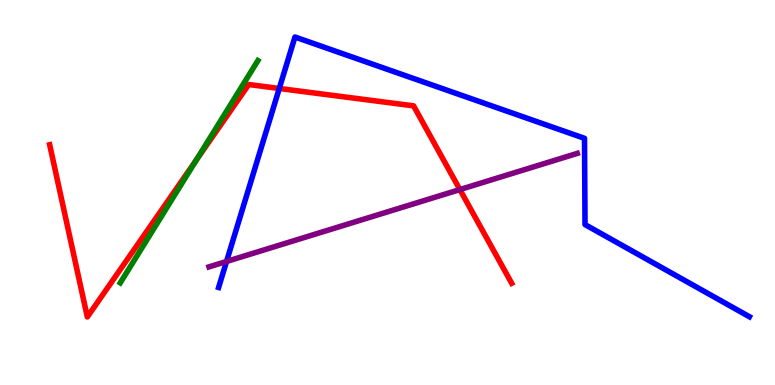[{'lines': ['blue', 'red'], 'intersections': [{'x': 3.6, 'y': 7.7}]}, {'lines': ['green', 'red'], 'intersections': [{'x': 2.54, 'y': 5.85}]}, {'lines': ['purple', 'red'], 'intersections': [{'x': 5.93, 'y': 5.08}]}, {'lines': ['blue', 'green'], 'intersections': []}, {'lines': ['blue', 'purple'], 'intersections': [{'x': 2.92, 'y': 3.21}]}, {'lines': ['green', 'purple'], 'intersections': []}]